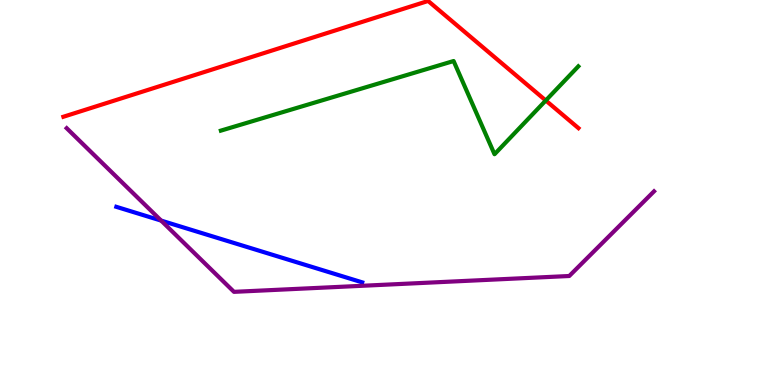[{'lines': ['blue', 'red'], 'intersections': []}, {'lines': ['green', 'red'], 'intersections': [{'x': 7.04, 'y': 7.39}]}, {'lines': ['purple', 'red'], 'intersections': []}, {'lines': ['blue', 'green'], 'intersections': []}, {'lines': ['blue', 'purple'], 'intersections': [{'x': 2.08, 'y': 4.27}]}, {'lines': ['green', 'purple'], 'intersections': []}]